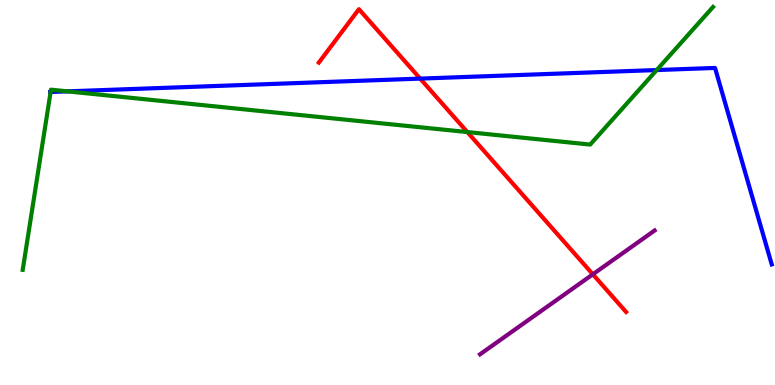[{'lines': ['blue', 'red'], 'intersections': [{'x': 5.42, 'y': 7.96}]}, {'lines': ['green', 'red'], 'intersections': [{'x': 6.03, 'y': 6.57}]}, {'lines': ['purple', 'red'], 'intersections': [{'x': 7.65, 'y': 2.87}]}, {'lines': ['blue', 'green'], 'intersections': [{'x': 0.653, 'y': 7.61}, {'x': 0.87, 'y': 7.63}, {'x': 8.47, 'y': 8.18}]}, {'lines': ['blue', 'purple'], 'intersections': []}, {'lines': ['green', 'purple'], 'intersections': []}]